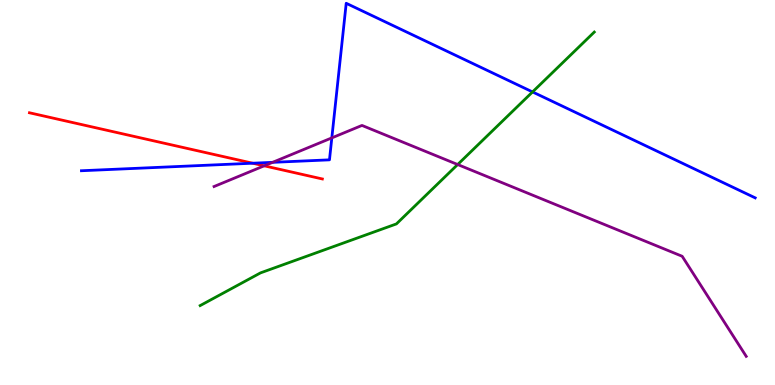[{'lines': ['blue', 'red'], 'intersections': [{'x': 3.26, 'y': 5.76}]}, {'lines': ['green', 'red'], 'intersections': []}, {'lines': ['purple', 'red'], 'intersections': [{'x': 3.41, 'y': 5.69}]}, {'lines': ['blue', 'green'], 'intersections': [{'x': 6.87, 'y': 7.61}]}, {'lines': ['blue', 'purple'], 'intersections': [{'x': 3.52, 'y': 5.78}, {'x': 4.28, 'y': 6.42}]}, {'lines': ['green', 'purple'], 'intersections': [{'x': 5.91, 'y': 5.73}]}]